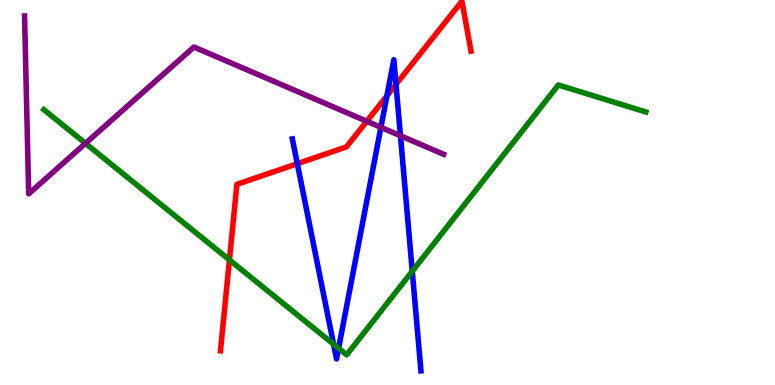[{'lines': ['blue', 'red'], 'intersections': [{'x': 3.84, 'y': 5.75}, {'x': 4.99, 'y': 7.51}, {'x': 5.11, 'y': 7.81}]}, {'lines': ['green', 'red'], 'intersections': [{'x': 2.96, 'y': 3.25}]}, {'lines': ['purple', 'red'], 'intersections': [{'x': 4.73, 'y': 6.85}]}, {'lines': ['blue', 'green'], 'intersections': [{'x': 4.3, 'y': 1.06}, {'x': 4.37, 'y': 0.954}, {'x': 5.32, 'y': 2.96}]}, {'lines': ['blue', 'purple'], 'intersections': [{'x': 4.91, 'y': 6.69}, {'x': 5.17, 'y': 6.47}]}, {'lines': ['green', 'purple'], 'intersections': [{'x': 1.1, 'y': 6.28}]}]